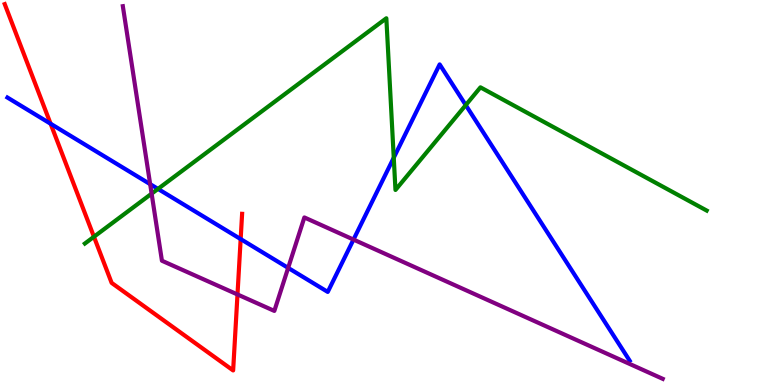[{'lines': ['blue', 'red'], 'intersections': [{'x': 0.653, 'y': 6.79}, {'x': 3.11, 'y': 3.79}]}, {'lines': ['green', 'red'], 'intersections': [{'x': 1.21, 'y': 3.85}]}, {'lines': ['purple', 'red'], 'intersections': [{'x': 3.06, 'y': 2.35}]}, {'lines': ['blue', 'green'], 'intersections': [{'x': 2.04, 'y': 5.09}, {'x': 5.08, 'y': 5.9}, {'x': 6.01, 'y': 7.27}]}, {'lines': ['blue', 'purple'], 'intersections': [{'x': 1.94, 'y': 5.22}, {'x': 3.72, 'y': 3.04}, {'x': 4.56, 'y': 3.78}]}, {'lines': ['green', 'purple'], 'intersections': [{'x': 1.96, 'y': 4.97}]}]